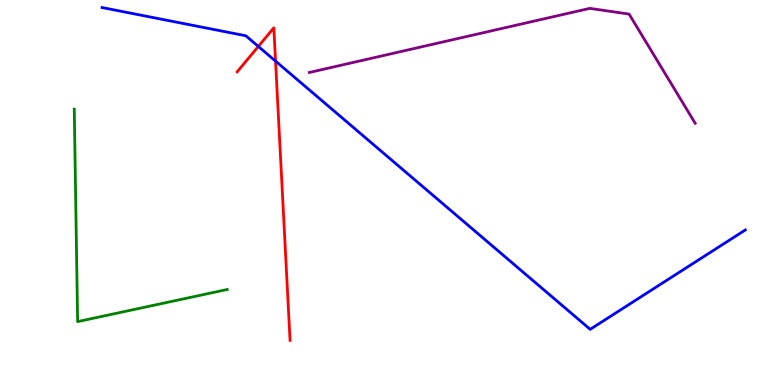[{'lines': ['blue', 'red'], 'intersections': [{'x': 3.33, 'y': 8.79}, {'x': 3.56, 'y': 8.41}]}, {'lines': ['green', 'red'], 'intersections': []}, {'lines': ['purple', 'red'], 'intersections': []}, {'lines': ['blue', 'green'], 'intersections': []}, {'lines': ['blue', 'purple'], 'intersections': []}, {'lines': ['green', 'purple'], 'intersections': []}]